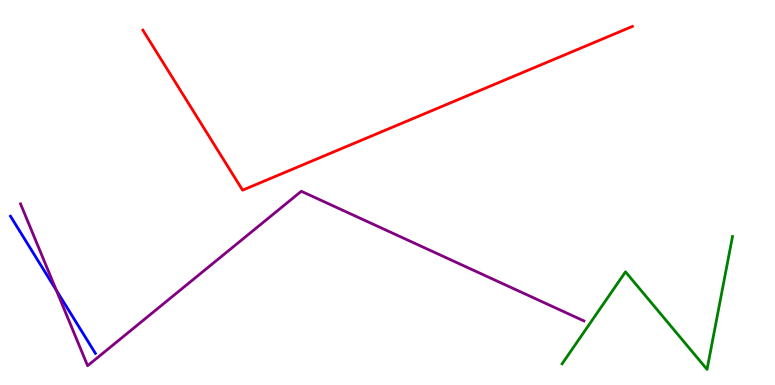[{'lines': ['blue', 'red'], 'intersections': []}, {'lines': ['green', 'red'], 'intersections': []}, {'lines': ['purple', 'red'], 'intersections': []}, {'lines': ['blue', 'green'], 'intersections': []}, {'lines': ['blue', 'purple'], 'intersections': [{'x': 0.727, 'y': 2.46}]}, {'lines': ['green', 'purple'], 'intersections': []}]